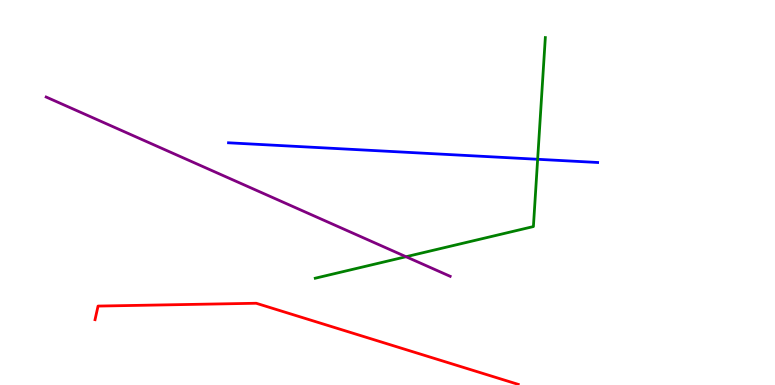[{'lines': ['blue', 'red'], 'intersections': []}, {'lines': ['green', 'red'], 'intersections': []}, {'lines': ['purple', 'red'], 'intersections': []}, {'lines': ['blue', 'green'], 'intersections': [{'x': 6.94, 'y': 5.86}]}, {'lines': ['blue', 'purple'], 'intersections': []}, {'lines': ['green', 'purple'], 'intersections': [{'x': 5.24, 'y': 3.33}]}]